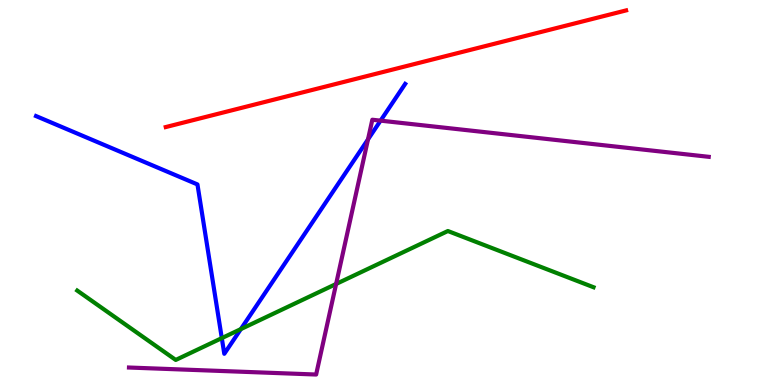[{'lines': ['blue', 'red'], 'intersections': []}, {'lines': ['green', 'red'], 'intersections': []}, {'lines': ['purple', 'red'], 'intersections': []}, {'lines': ['blue', 'green'], 'intersections': [{'x': 2.86, 'y': 1.22}, {'x': 3.11, 'y': 1.45}]}, {'lines': ['blue', 'purple'], 'intersections': [{'x': 4.75, 'y': 6.38}, {'x': 4.91, 'y': 6.87}]}, {'lines': ['green', 'purple'], 'intersections': [{'x': 4.34, 'y': 2.62}]}]